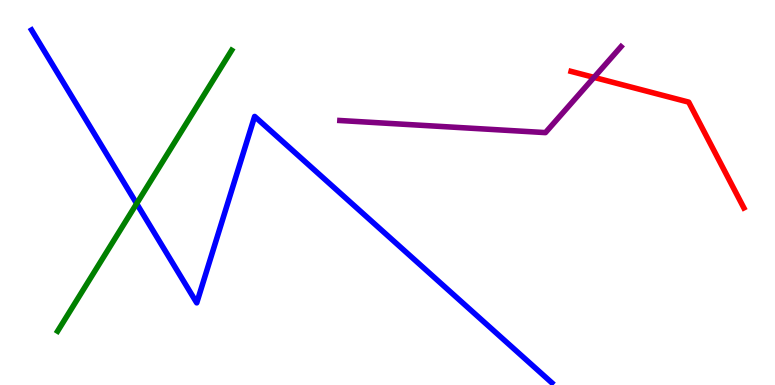[{'lines': ['blue', 'red'], 'intersections': []}, {'lines': ['green', 'red'], 'intersections': []}, {'lines': ['purple', 'red'], 'intersections': [{'x': 7.66, 'y': 7.99}]}, {'lines': ['blue', 'green'], 'intersections': [{'x': 1.76, 'y': 4.71}]}, {'lines': ['blue', 'purple'], 'intersections': []}, {'lines': ['green', 'purple'], 'intersections': []}]